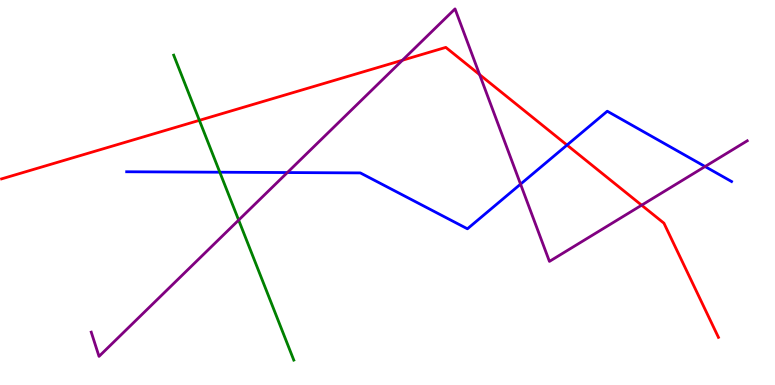[{'lines': ['blue', 'red'], 'intersections': [{'x': 7.32, 'y': 6.23}]}, {'lines': ['green', 'red'], 'intersections': [{'x': 2.57, 'y': 6.87}]}, {'lines': ['purple', 'red'], 'intersections': [{'x': 5.19, 'y': 8.44}, {'x': 6.19, 'y': 8.06}, {'x': 8.28, 'y': 4.67}]}, {'lines': ['blue', 'green'], 'intersections': [{'x': 2.84, 'y': 5.53}]}, {'lines': ['blue', 'purple'], 'intersections': [{'x': 3.71, 'y': 5.52}, {'x': 6.72, 'y': 5.22}, {'x': 9.1, 'y': 5.67}]}, {'lines': ['green', 'purple'], 'intersections': [{'x': 3.08, 'y': 4.28}]}]